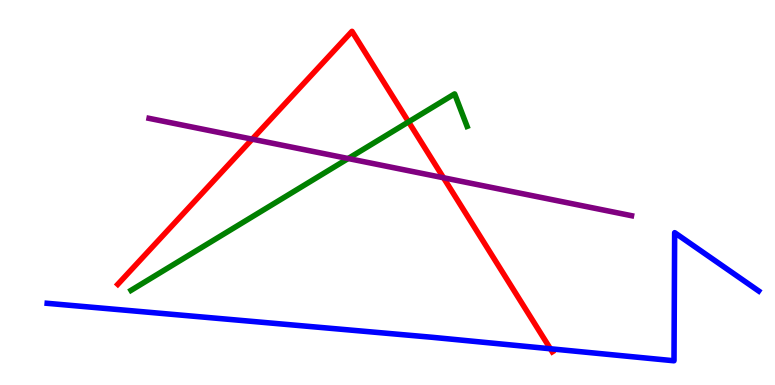[{'lines': ['blue', 'red'], 'intersections': [{'x': 7.1, 'y': 0.941}]}, {'lines': ['green', 'red'], 'intersections': [{'x': 5.27, 'y': 6.83}]}, {'lines': ['purple', 'red'], 'intersections': [{'x': 3.25, 'y': 6.39}, {'x': 5.72, 'y': 5.38}]}, {'lines': ['blue', 'green'], 'intersections': []}, {'lines': ['blue', 'purple'], 'intersections': []}, {'lines': ['green', 'purple'], 'intersections': [{'x': 4.49, 'y': 5.88}]}]